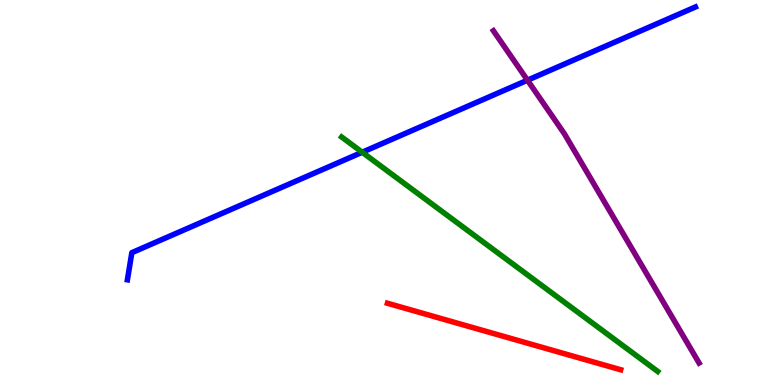[{'lines': ['blue', 'red'], 'intersections': []}, {'lines': ['green', 'red'], 'intersections': []}, {'lines': ['purple', 'red'], 'intersections': []}, {'lines': ['blue', 'green'], 'intersections': [{'x': 4.67, 'y': 6.05}]}, {'lines': ['blue', 'purple'], 'intersections': [{'x': 6.81, 'y': 7.92}]}, {'lines': ['green', 'purple'], 'intersections': []}]